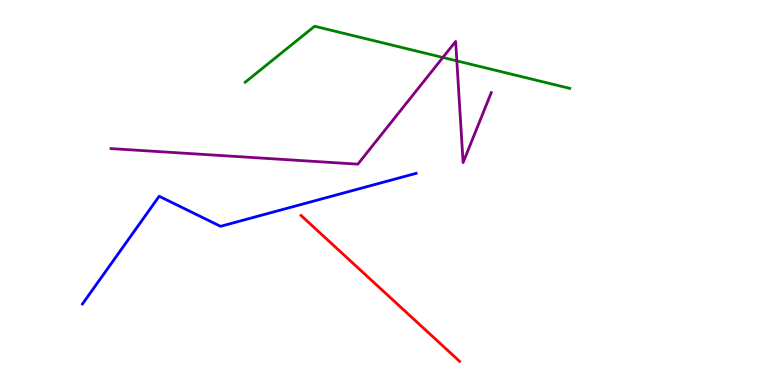[{'lines': ['blue', 'red'], 'intersections': []}, {'lines': ['green', 'red'], 'intersections': []}, {'lines': ['purple', 'red'], 'intersections': []}, {'lines': ['blue', 'green'], 'intersections': []}, {'lines': ['blue', 'purple'], 'intersections': []}, {'lines': ['green', 'purple'], 'intersections': [{'x': 5.71, 'y': 8.51}, {'x': 5.89, 'y': 8.42}]}]